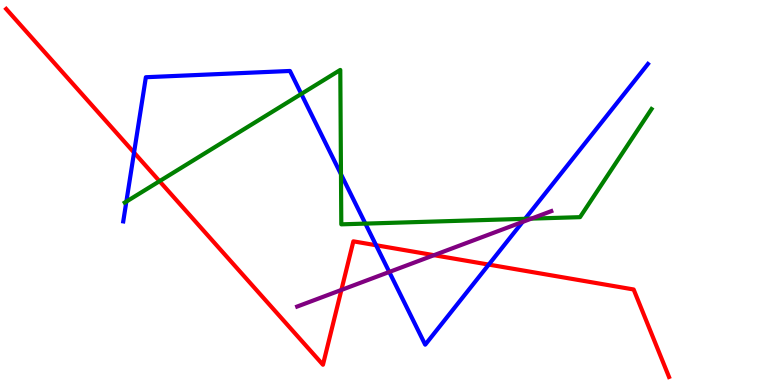[{'lines': ['blue', 'red'], 'intersections': [{'x': 1.73, 'y': 6.04}, {'x': 4.85, 'y': 3.63}, {'x': 6.31, 'y': 3.13}]}, {'lines': ['green', 'red'], 'intersections': [{'x': 2.06, 'y': 5.29}]}, {'lines': ['purple', 'red'], 'intersections': [{'x': 4.41, 'y': 2.47}, {'x': 5.6, 'y': 3.37}]}, {'lines': ['blue', 'green'], 'intersections': [{'x': 1.63, 'y': 4.76}, {'x': 3.89, 'y': 7.56}, {'x': 4.4, 'y': 5.47}, {'x': 4.71, 'y': 4.19}, {'x': 6.78, 'y': 4.32}]}, {'lines': ['blue', 'purple'], 'intersections': [{'x': 5.02, 'y': 2.94}, {'x': 6.74, 'y': 4.24}]}, {'lines': ['green', 'purple'], 'intersections': [{'x': 6.86, 'y': 4.32}]}]